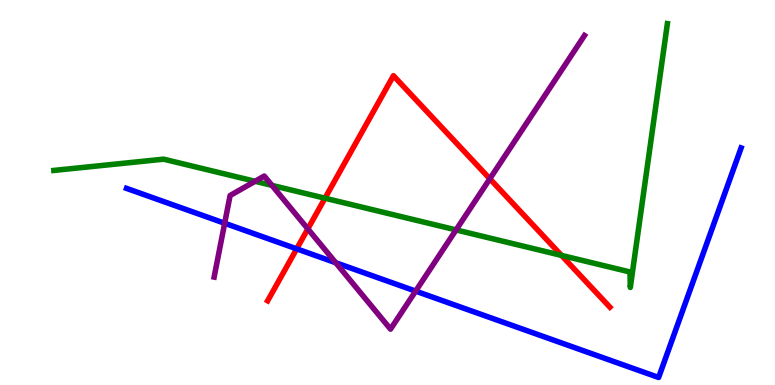[{'lines': ['blue', 'red'], 'intersections': [{'x': 3.83, 'y': 3.54}]}, {'lines': ['green', 'red'], 'intersections': [{'x': 4.19, 'y': 4.85}, {'x': 7.25, 'y': 3.37}]}, {'lines': ['purple', 'red'], 'intersections': [{'x': 3.97, 'y': 4.05}, {'x': 6.32, 'y': 5.36}]}, {'lines': ['blue', 'green'], 'intersections': []}, {'lines': ['blue', 'purple'], 'intersections': [{'x': 2.9, 'y': 4.2}, {'x': 4.33, 'y': 3.18}, {'x': 5.36, 'y': 2.44}]}, {'lines': ['green', 'purple'], 'intersections': [{'x': 3.29, 'y': 5.29}, {'x': 3.51, 'y': 5.19}, {'x': 5.88, 'y': 4.03}]}]